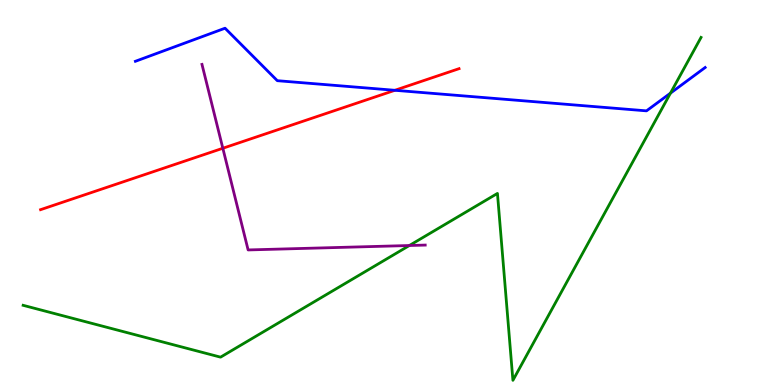[{'lines': ['blue', 'red'], 'intersections': [{'x': 5.1, 'y': 7.65}]}, {'lines': ['green', 'red'], 'intersections': []}, {'lines': ['purple', 'red'], 'intersections': [{'x': 2.88, 'y': 6.15}]}, {'lines': ['blue', 'green'], 'intersections': [{'x': 8.65, 'y': 7.58}]}, {'lines': ['blue', 'purple'], 'intersections': []}, {'lines': ['green', 'purple'], 'intersections': [{'x': 5.28, 'y': 3.62}]}]